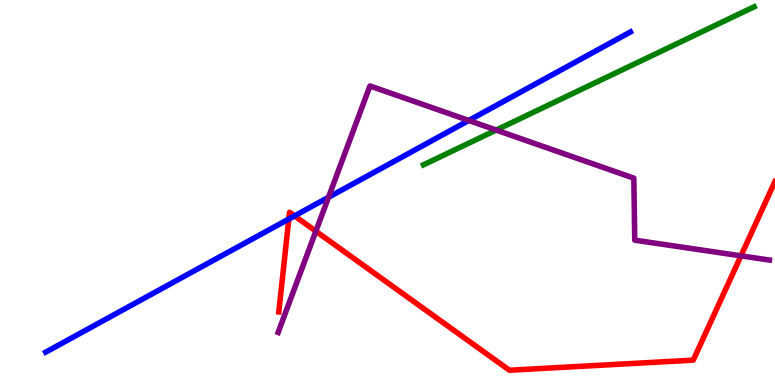[{'lines': ['blue', 'red'], 'intersections': [{'x': 3.73, 'y': 4.31}, {'x': 3.8, 'y': 4.39}]}, {'lines': ['green', 'red'], 'intersections': []}, {'lines': ['purple', 'red'], 'intersections': [{'x': 4.08, 'y': 3.99}, {'x': 9.56, 'y': 3.35}]}, {'lines': ['blue', 'green'], 'intersections': []}, {'lines': ['blue', 'purple'], 'intersections': [{'x': 4.24, 'y': 4.88}, {'x': 6.05, 'y': 6.87}]}, {'lines': ['green', 'purple'], 'intersections': [{'x': 6.4, 'y': 6.62}]}]